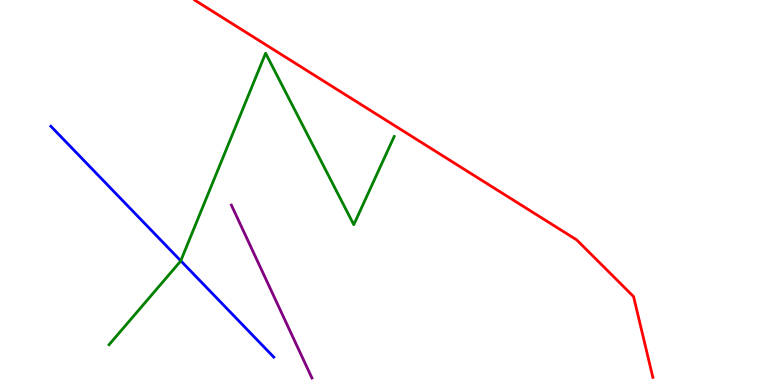[{'lines': ['blue', 'red'], 'intersections': []}, {'lines': ['green', 'red'], 'intersections': []}, {'lines': ['purple', 'red'], 'intersections': []}, {'lines': ['blue', 'green'], 'intersections': [{'x': 2.33, 'y': 3.23}]}, {'lines': ['blue', 'purple'], 'intersections': []}, {'lines': ['green', 'purple'], 'intersections': []}]